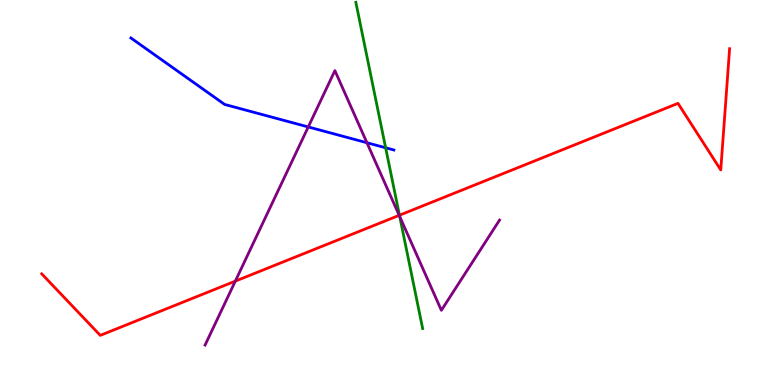[{'lines': ['blue', 'red'], 'intersections': []}, {'lines': ['green', 'red'], 'intersections': [{'x': 5.15, 'y': 4.41}]}, {'lines': ['purple', 'red'], 'intersections': [{'x': 3.04, 'y': 2.7}, {'x': 5.15, 'y': 4.41}]}, {'lines': ['blue', 'green'], 'intersections': [{'x': 4.98, 'y': 6.16}]}, {'lines': ['blue', 'purple'], 'intersections': [{'x': 3.98, 'y': 6.7}, {'x': 4.73, 'y': 6.29}]}, {'lines': ['green', 'purple'], 'intersections': [{'x': 5.16, 'y': 4.38}]}]